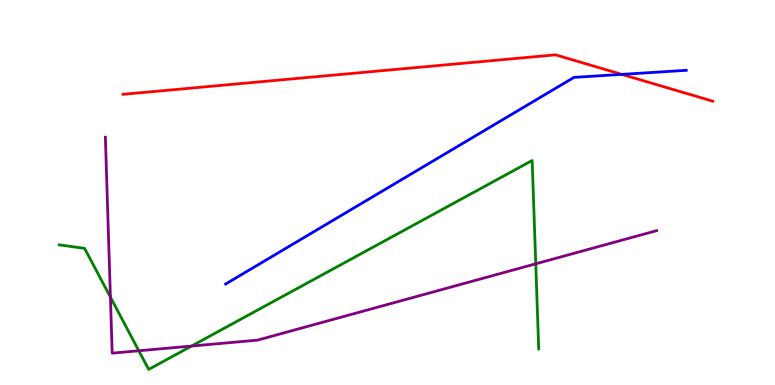[{'lines': ['blue', 'red'], 'intersections': [{'x': 8.02, 'y': 8.07}]}, {'lines': ['green', 'red'], 'intersections': []}, {'lines': ['purple', 'red'], 'intersections': []}, {'lines': ['blue', 'green'], 'intersections': []}, {'lines': ['blue', 'purple'], 'intersections': []}, {'lines': ['green', 'purple'], 'intersections': [{'x': 1.42, 'y': 2.28}, {'x': 1.79, 'y': 0.889}, {'x': 2.47, 'y': 1.01}, {'x': 6.91, 'y': 3.15}]}]